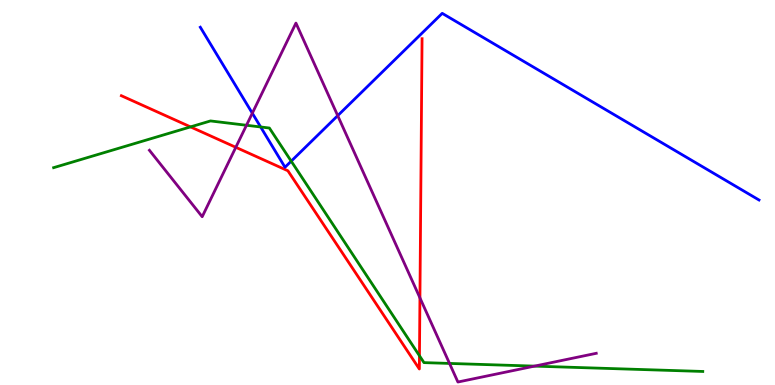[{'lines': ['blue', 'red'], 'intersections': []}, {'lines': ['green', 'red'], 'intersections': [{'x': 2.46, 'y': 6.7}, {'x': 5.41, 'y': 0.76}]}, {'lines': ['purple', 'red'], 'intersections': [{'x': 3.04, 'y': 6.17}, {'x': 5.42, 'y': 2.26}]}, {'lines': ['blue', 'green'], 'intersections': [{'x': 3.36, 'y': 6.7}, {'x': 3.76, 'y': 5.81}]}, {'lines': ['blue', 'purple'], 'intersections': [{'x': 3.26, 'y': 7.06}, {'x': 4.36, 'y': 7.0}]}, {'lines': ['green', 'purple'], 'intersections': [{'x': 3.18, 'y': 6.75}, {'x': 5.8, 'y': 0.56}, {'x': 6.9, 'y': 0.49}]}]